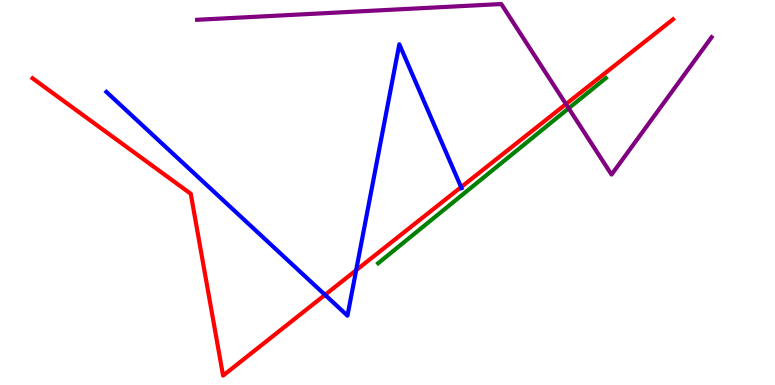[{'lines': ['blue', 'red'], 'intersections': [{'x': 4.19, 'y': 2.34}, {'x': 4.6, 'y': 2.98}, {'x': 5.95, 'y': 5.14}]}, {'lines': ['green', 'red'], 'intersections': []}, {'lines': ['purple', 'red'], 'intersections': [{'x': 7.3, 'y': 7.3}]}, {'lines': ['blue', 'green'], 'intersections': []}, {'lines': ['blue', 'purple'], 'intersections': []}, {'lines': ['green', 'purple'], 'intersections': [{'x': 7.34, 'y': 7.19}]}]